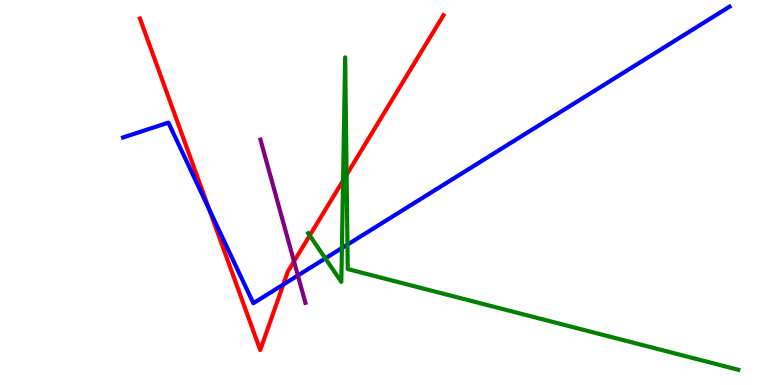[{'lines': ['blue', 'red'], 'intersections': [{'x': 2.7, 'y': 4.56}, {'x': 3.66, 'y': 2.61}]}, {'lines': ['green', 'red'], 'intersections': [{'x': 4.0, 'y': 3.88}, {'x': 4.43, 'y': 5.31}, {'x': 4.47, 'y': 5.46}]}, {'lines': ['purple', 'red'], 'intersections': [{'x': 3.79, 'y': 3.21}]}, {'lines': ['blue', 'green'], 'intersections': [{'x': 4.2, 'y': 3.29}, {'x': 4.41, 'y': 3.56}, {'x': 4.48, 'y': 3.65}]}, {'lines': ['blue', 'purple'], 'intersections': [{'x': 3.84, 'y': 2.84}]}, {'lines': ['green', 'purple'], 'intersections': []}]